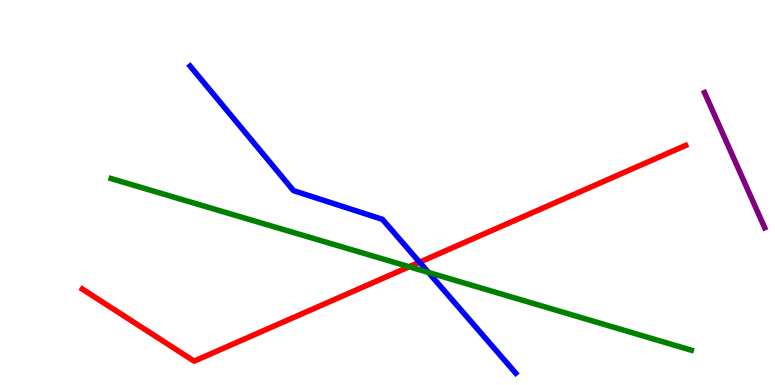[{'lines': ['blue', 'red'], 'intersections': [{'x': 5.41, 'y': 3.19}]}, {'lines': ['green', 'red'], 'intersections': [{'x': 5.28, 'y': 3.07}]}, {'lines': ['purple', 'red'], 'intersections': []}, {'lines': ['blue', 'green'], 'intersections': [{'x': 5.53, 'y': 2.92}]}, {'lines': ['blue', 'purple'], 'intersections': []}, {'lines': ['green', 'purple'], 'intersections': []}]